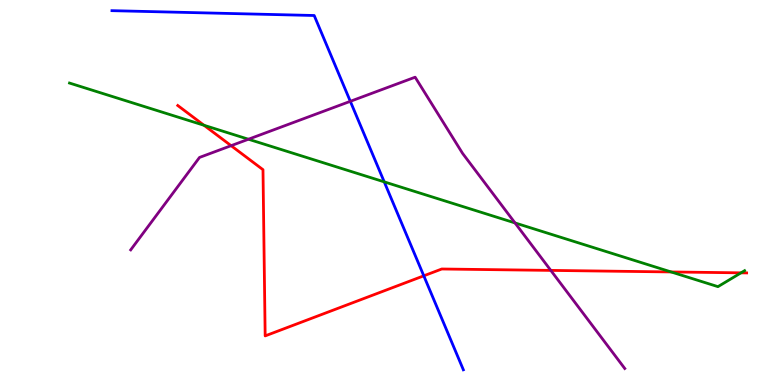[{'lines': ['blue', 'red'], 'intersections': [{'x': 5.47, 'y': 2.84}]}, {'lines': ['green', 'red'], 'intersections': [{'x': 2.63, 'y': 6.75}, {'x': 8.66, 'y': 2.94}, {'x': 9.56, 'y': 2.91}]}, {'lines': ['purple', 'red'], 'intersections': [{'x': 2.98, 'y': 6.22}, {'x': 7.11, 'y': 2.98}]}, {'lines': ['blue', 'green'], 'intersections': [{'x': 4.96, 'y': 5.28}]}, {'lines': ['blue', 'purple'], 'intersections': [{'x': 4.52, 'y': 7.37}]}, {'lines': ['green', 'purple'], 'intersections': [{'x': 3.21, 'y': 6.38}, {'x': 6.65, 'y': 4.21}]}]